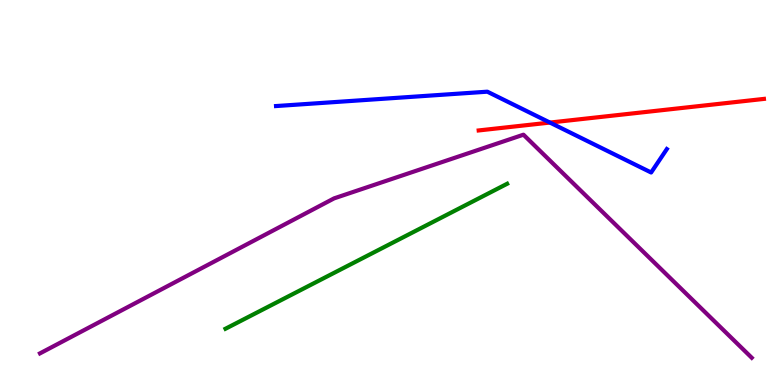[{'lines': ['blue', 'red'], 'intersections': [{'x': 7.1, 'y': 6.82}]}, {'lines': ['green', 'red'], 'intersections': []}, {'lines': ['purple', 'red'], 'intersections': []}, {'lines': ['blue', 'green'], 'intersections': []}, {'lines': ['blue', 'purple'], 'intersections': []}, {'lines': ['green', 'purple'], 'intersections': []}]